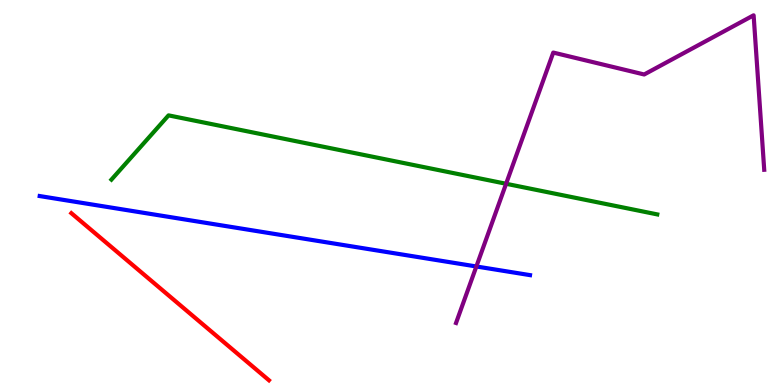[{'lines': ['blue', 'red'], 'intersections': []}, {'lines': ['green', 'red'], 'intersections': []}, {'lines': ['purple', 'red'], 'intersections': []}, {'lines': ['blue', 'green'], 'intersections': []}, {'lines': ['blue', 'purple'], 'intersections': [{'x': 6.15, 'y': 3.08}]}, {'lines': ['green', 'purple'], 'intersections': [{'x': 6.53, 'y': 5.23}]}]